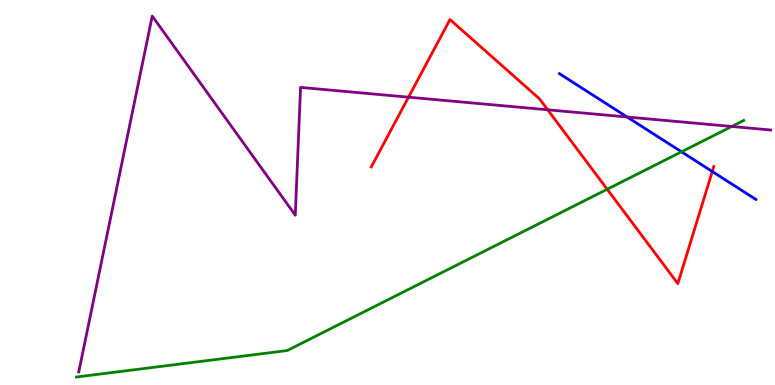[{'lines': ['blue', 'red'], 'intersections': [{'x': 9.19, 'y': 5.55}]}, {'lines': ['green', 'red'], 'intersections': [{'x': 7.83, 'y': 5.08}]}, {'lines': ['purple', 'red'], 'intersections': [{'x': 5.27, 'y': 7.48}, {'x': 7.07, 'y': 7.15}]}, {'lines': ['blue', 'green'], 'intersections': [{'x': 8.79, 'y': 6.06}]}, {'lines': ['blue', 'purple'], 'intersections': [{'x': 8.09, 'y': 6.96}]}, {'lines': ['green', 'purple'], 'intersections': [{'x': 9.44, 'y': 6.71}]}]